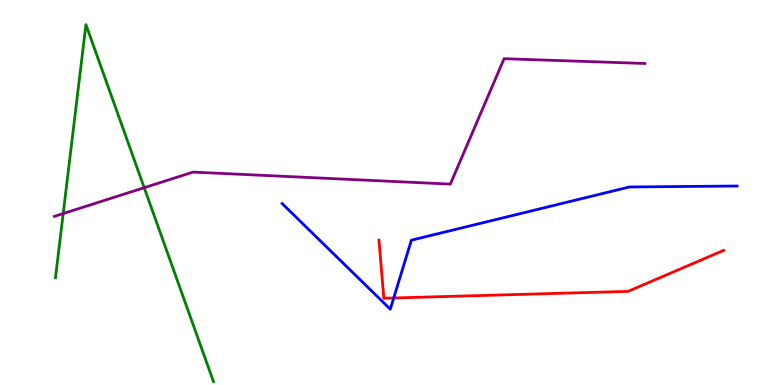[{'lines': ['blue', 'red'], 'intersections': [{'x': 5.08, 'y': 2.26}]}, {'lines': ['green', 'red'], 'intersections': []}, {'lines': ['purple', 'red'], 'intersections': []}, {'lines': ['blue', 'green'], 'intersections': []}, {'lines': ['blue', 'purple'], 'intersections': []}, {'lines': ['green', 'purple'], 'intersections': [{'x': 0.815, 'y': 4.45}, {'x': 1.86, 'y': 5.12}]}]